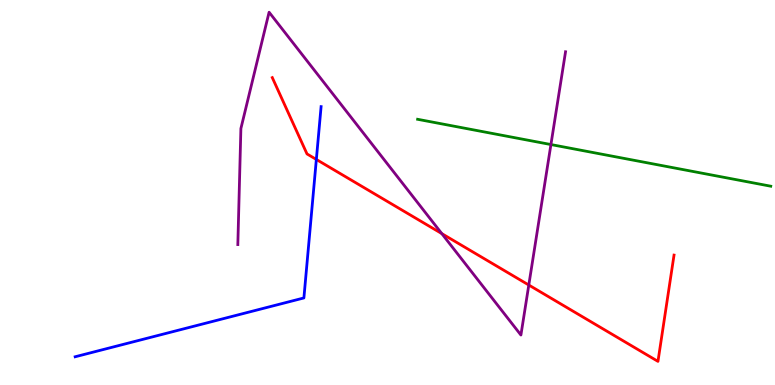[{'lines': ['blue', 'red'], 'intersections': [{'x': 4.08, 'y': 5.86}]}, {'lines': ['green', 'red'], 'intersections': []}, {'lines': ['purple', 'red'], 'intersections': [{'x': 5.7, 'y': 3.93}, {'x': 6.82, 'y': 2.6}]}, {'lines': ['blue', 'green'], 'intersections': []}, {'lines': ['blue', 'purple'], 'intersections': []}, {'lines': ['green', 'purple'], 'intersections': [{'x': 7.11, 'y': 6.25}]}]